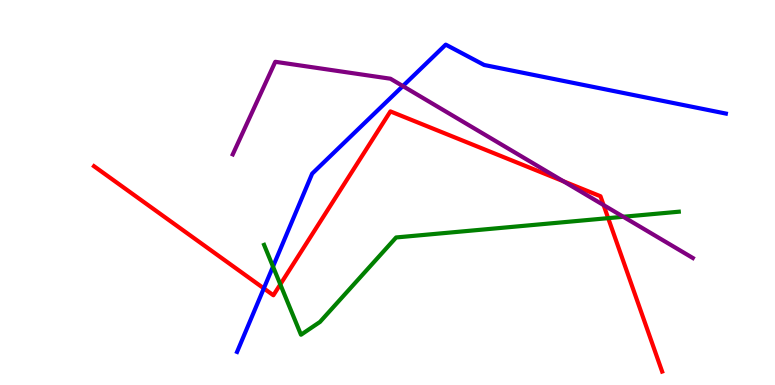[{'lines': ['blue', 'red'], 'intersections': [{'x': 3.4, 'y': 2.51}]}, {'lines': ['green', 'red'], 'intersections': [{'x': 3.62, 'y': 2.61}, {'x': 7.85, 'y': 4.33}]}, {'lines': ['purple', 'red'], 'intersections': [{'x': 7.27, 'y': 5.29}, {'x': 7.79, 'y': 4.67}]}, {'lines': ['blue', 'green'], 'intersections': [{'x': 3.52, 'y': 3.08}]}, {'lines': ['blue', 'purple'], 'intersections': [{'x': 5.2, 'y': 7.76}]}, {'lines': ['green', 'purple'], 'intersections': [{'x': 8.04, 'y': 4.37}]}]